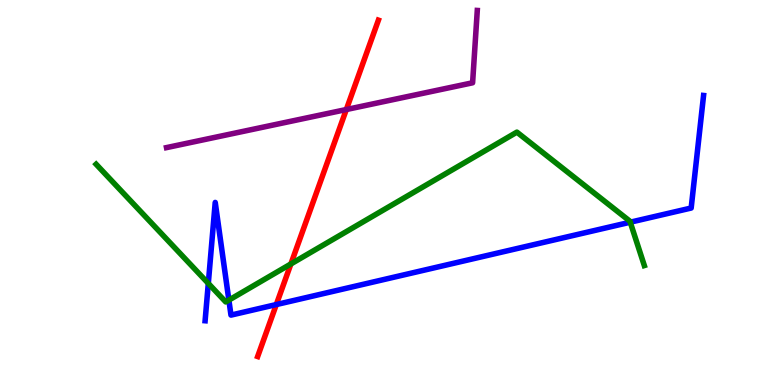[{'lines': ['blue', 'red'], 'intersections': [{'x': 3.57, 'y': 2.09}]}, {'lines': ['green', 'red'], 'intersections': [{'x': 3.75, 'y': 3.14}]}, {'lines': ['purple', 'red'], 'intersections': [{'x': 4.47, 'y': 7.16}]}, {'lines': ['blue', 'green'], 'intersections': [{'x': 2.69, 'y': 2.64}, {'x': 2.95, 'y': 2.2}, {'x': 8.13, 'y': 4.23}]}, {'lines': ['blue', 'purple'], 'intersections': []}, {'lines': ['green', 'purple'], 'intersections': []}]